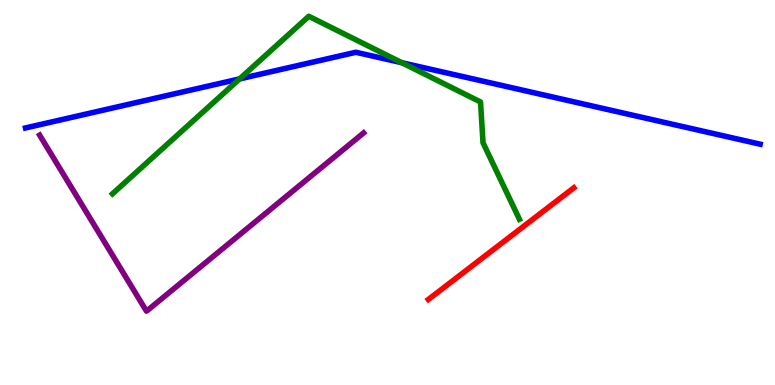[{'lines': ['blue', 'red'], 'intersections': []}, {'lines': ['green', 'red'], 'intersections': []}, {'lines': ['purple', 'red'], 'intersections': []}, {'lines': ['blue', 'green'], 'intersections': [{'x': 3.09, 'y': 7.95}, {'x': 5.19, 'y': 8.37}]}, {'lines': ['blue', 'purple'], 'intersections': []}, {'lines': ['green', 'purple'], 'intersections': []}]